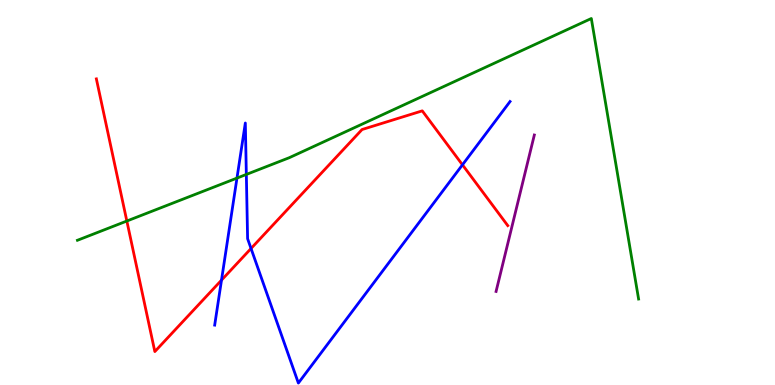[{'lines': ['blue', 'red'], 'intersections': [{'x': 2.86, 'y': 2.72}, {'x': 3.24, 'y': 3.55}, {'x': 5.97, 'y': 5.72}]}, {'lines': ['green', 'red'], 'intersections': [{'x': 1.64, 'y': 4.26}]}, {'lines': ['purple', 'red'], 'intersections': []}, {'lines': ['blue', 'green'], 'intersections': [{'x': 3.06, 'y': 5.37}, {'x': 3.18, 'y': 5.47}]}, {'lines': ['blue', 'purple'], 'intersections': []}, {'lines': ['green', 'purple'], 'intersections': []}]